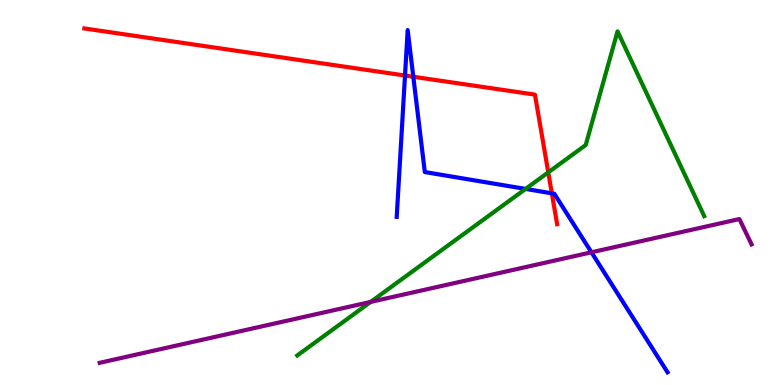[{'lines': ['blue', 'red'], 'intersections': [{'x': 5.23, 'y': 8.04}, {'x': 5.33, 'y': 8.01}, {'x': 7.12, 'y': 4.98}]}, {'lines': ['green', 'red'], 'intersections': [{'x': 7.07, 'y': 5.52}]}, {'lines': ['purple', 'red'], 'intersections': []}, {'lines': ['blue', 'green'], 'intersections': [{'x': 6.78, 'y': 5.09}]}, {'lines': ['blue', 'purple'], 'intersections': [{'x': 7.63, 'y': 3.45}]}, {'lines': ['green', 'purple'], 'intersections': [{'x': 4.78, 'y': 2.16}]}]